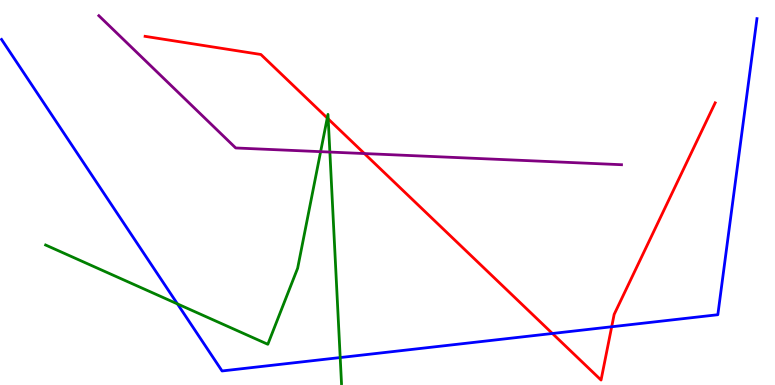[{'lines': ['blue', 'red'], 'intersections': [{'x': 7.13, 'y': 1.34}, {'x': 7.89, 'y': 1.51}]}, {'lines': ['green', 'red'], 'intersections': [{'x': 4.22, 'y': 6.93}, {'x': 4.23, 'y': 6.91}]}, {'lines': ['purple', 'red'], 'intersections': [{'x': 4.7, 'y': 6.01}]}, {'lines': ['blue', 'green'], 'intersections': [{'x': 2.29, 'y': 2.11}, {'x': 4.39, 'y': 0.713}]}, {'lines': ['blue', 'purple'], 'intersections': []}, {'lines': ['green', 'purple'], 'intersections': [{'x': 4.14, 'y': 6.06}, {'x': 4.26, 'y': 6.05}]}]